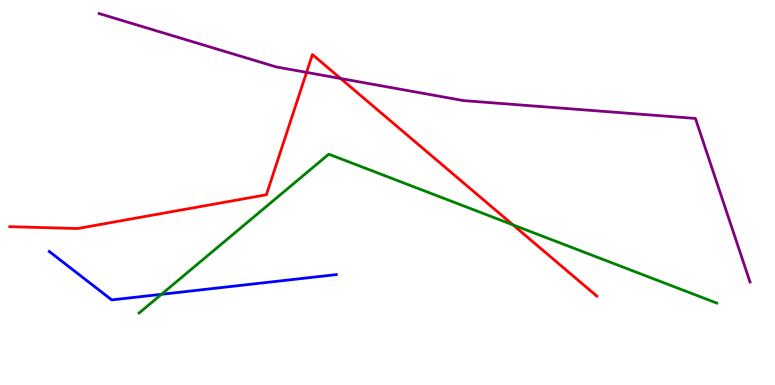[{'lines': ['blue', 'red'], 'intersections': []}, {'lines': ['green', 'red'], 'intersections': [{'x': 6.62, 'y': 4.16}]}, {'lines': ['purple', 'red'], 'intersections': [{'x': 3.96, 'y': 8.12}, {'x': 4.4, 'y': 7.96}]}, {'lines': ['blue', 'green'], 'intersections': [{'x': 2.08, 'y': 2.36}]}, {'lines': ['blue', 'purple'], 'intersections': []}, {'lines': ['green', 'purple'], 'intersections': []}]